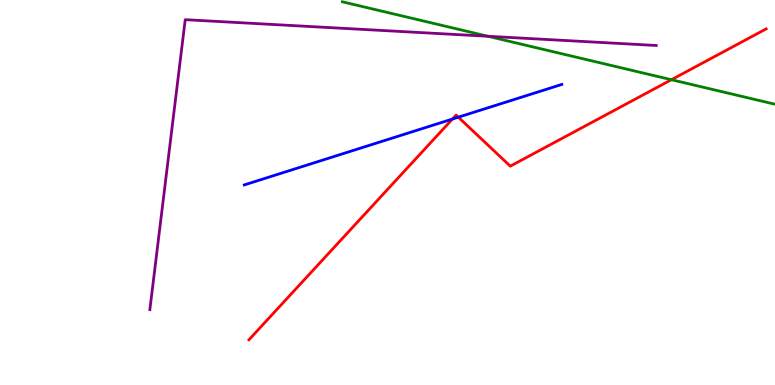[{'lines': ['blue', 'red'], 'intersections': [{'x': 5.84, 'y': 6.91}, {'x': 5.91, 'y': 6.96}]}, {'lines': ['green', 'red'], 'intersections': [{'x': 8.66, 'y': 7.93}]}, {'lines': ['purple', 'red'], 'intersections': []}, {'lines': ['blue', 'green'], 'intersections': []}, {'lines': ['blue', 'purple'], 'intersections': []}, {'lines': ['green', 'purple'], 'intersections': [{'x': 6.3, 'y': 9.06}]}]